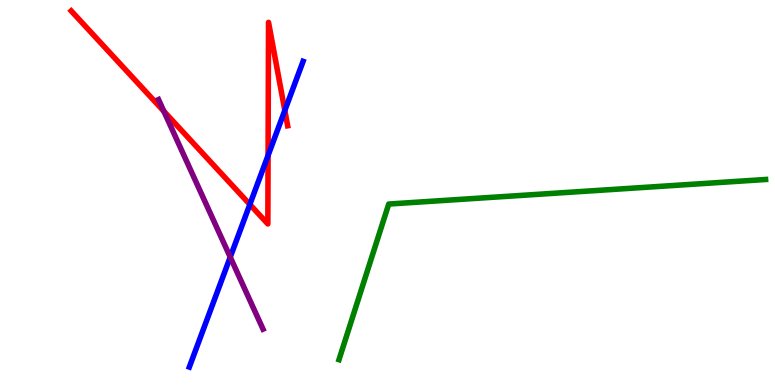[{'lines': ['blue', 'red'], 'intersections': [{'x': 3.22, 'y': 4.69}, {'x': 3.46, 'y': 5.96}, {'x': 3.68, 'y': 7.13}]}, {'lines': ['green', 'red'], 'intersections': []}, {'lines': ['purple', 'red'], 'intersections': [{'x': 2.11, 'y': 7.11}]}, {'lines': ['blue', 'green'], 'intersections': []}, {'lines': ['blue', 'purple'], 'intersections': [{'x': 2.97, 'y': 3.32}]}, {'lines': ['green', 'purple'], 'intersections': []}]